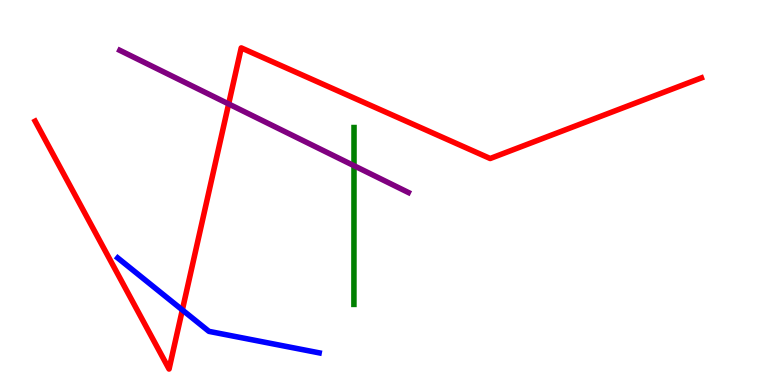[{'lines': ['blue', 'red'], 'intersections': [{'x': 2.35, 'y': 1.95}]}, {'lines': ['green', 'red'], 'intersections': []}, {'lines': ['purple', 'red'], 'intersections': [{'x': 2.95, 'y': 7.3}]}, {'lines': ['blue', 'green'], 'intersections': []}, {'lines': ['blue', 'purple'], 'intersections': []}, {'lines': ['green', 'purple'], 'intersections': [{'x': 4.57, 'y': 5.7}]}]